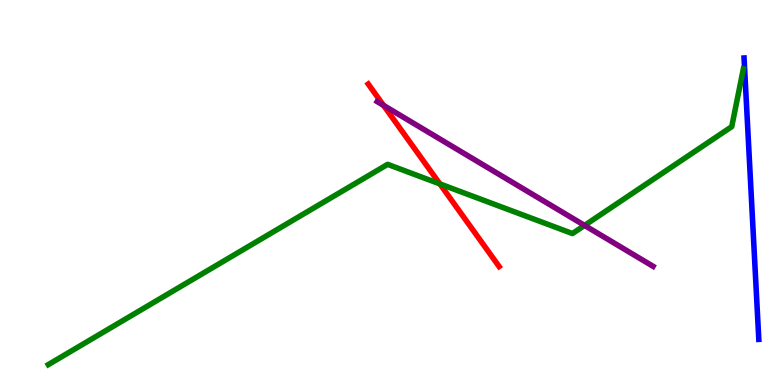[{'lines': ['blue', 'red'], 'intersections': []}, {'lines': ['green', 'red'], 'intersections': [{'x': 5.68, 'y': 5.22}]}, {'lines': ['purple', 'red'], 'intersections': [{'x': 4.95, 'y': 7.26}]}, {'lines': ['blue', 'green'], 'intersections': []}, {'lines': ['blue', 'purple'], 'intersections': []}, {'lines': ['green', 'purple'], 'intersections': [{'x': 7.54, 'y': 4.15}]}]